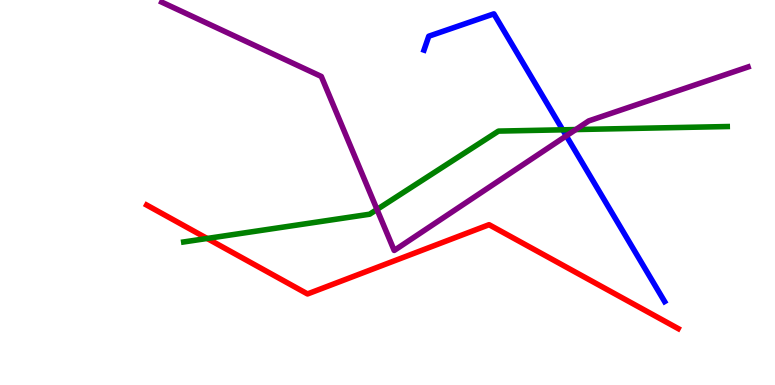[{'lines': ['blue', 'red'], 'intersections': []}, {'lines': ['green', 'red'], 'intersections': [{'x': 2.67, 'y': 3.81}]}, {'lines': ['purple', 'red'], 'intersections': []}, {'lines': ['blue', 'green'], 'intersections': [{'x': 7.26, 'y': 6.63}]}, {'lines': ['blue', 'purple'], 'intersections': [{'x': 7.31, 'y': 6.47}]}, {'lines': ['green', 'purple'], 'intersections': [{'x': 4.86, 'y': 4.56}, {'x': 7.43, 'y': 6.63}]}]